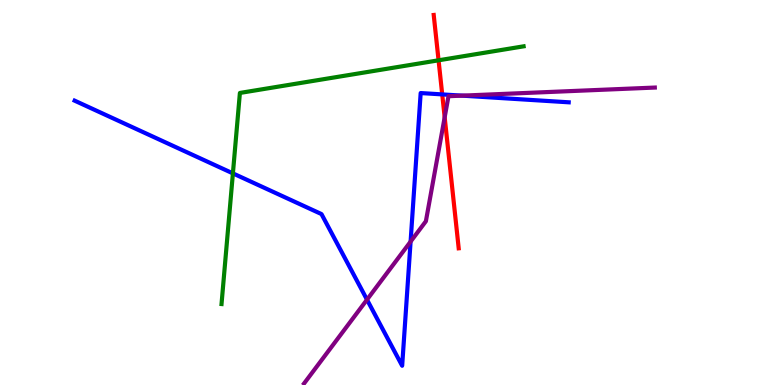[{'lines': ['blue', 'red'], 'intersections': [{'x': 5.71, 'y': 7.55}]}, {'lines': ['green', 'red'], 'intersections': [{'x': 5.66, 'y': 8.43}]}, {'lines': ['purple', 'red'], 'intersections': [{'x': 5.74, 'y': 6.95}]}, {'lines': ['blue', 'green'], 'intersections': [{'x': 3.01, 'y': 5.5}]}, {'lines': ['blue', 'purple'], 'intersections': [{'x': 4.74, 'y': 2.22}, {'x': 5.3, 'y': 3.72}, {'x': 5.96, 'y': 7.52}]}, {'lines': ['green', 'purple'], 'intersections': []}]